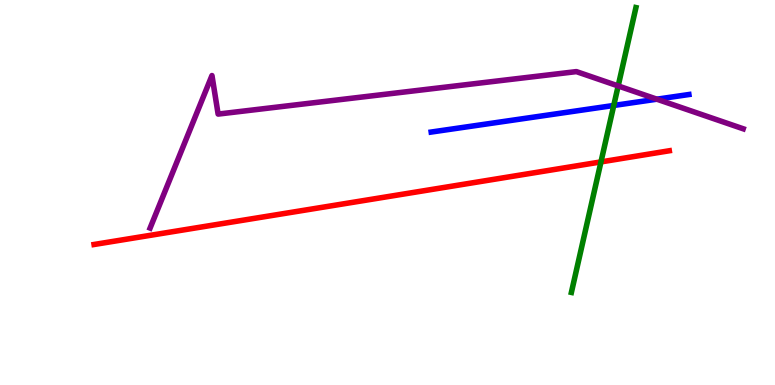[{'lines': ['blue', 'red'], 'intersections': []}, {'lines': ['green', 'red'], 'intersections': [{'x': 7.75, 'y': 5.79}]}, {'lines': ['purple', 'red'], 'intersections': []}, {'lines': ['blue', 'green'], 'intersections': [{'x': 7.92, 'y': 7.26}]}, {'lines': ['blue', 'purple'], 'intersections': [{'x': 8.48, 'y': 7.42}]}, {'lines': ['green', 'purple'], 'intersections': [{'x': 7.98, 'y': 7.77}]}]